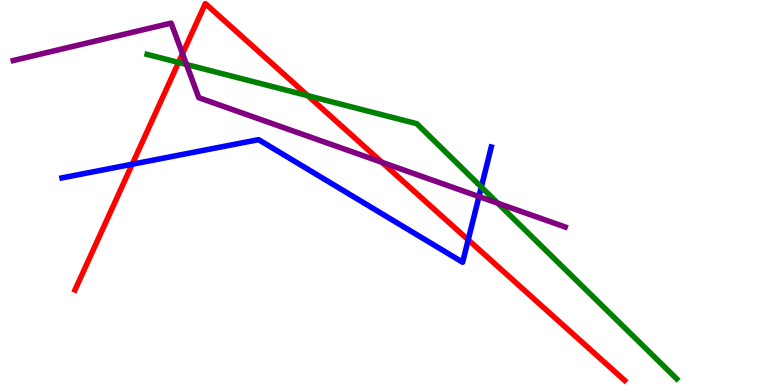[{'lines': ['blue', 'red'], 'intersections': [{'x': 1.71, 'y': 5.73}, {'x': 6.04, 'y': 3.77}]}, {'lines': ['green', 'red'], 'intersections': [{'x': 2.3, 'y': 8.38}, {'x': 3.97, 'y': 7.52}]}, {'lines': ['purple', 'red'], 'intersections': [{'x': 2.35, 'y': 8.6}, {'x': 4.93, 'y': 5.78}]}, {'lines': ['blue', 'green'], 'intersections': [{'x': 6.21, 'y': 5.14}]}, {'lines': ['blue', 'purple'], 'intersections': [{'x': 6.18, 'y': 4.89}]}, {'lines': ['green', 'purple'], 'intersections': [{'x': 2.41, 'y': 8.32}, {'x': 6.42, 'y': 4.72}]}]